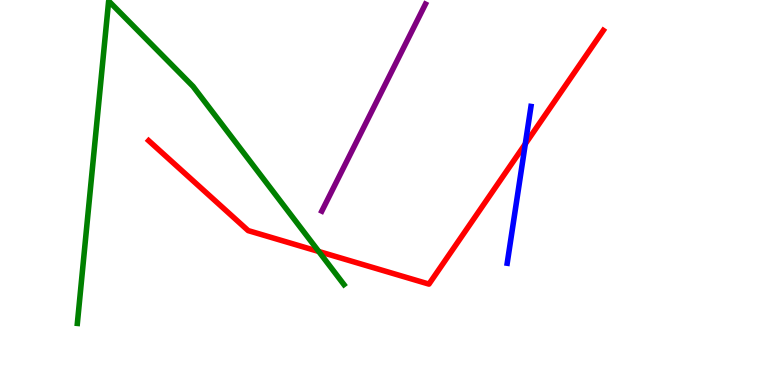[{'lines': ['blue', 'red'], 'intersections': [{'x': 6.78, 'y': 6.26}]}, {'lines': ['green', 'red'], 'intersections': [{'x': 4.11, 'y': 3.47}]}, {'lines': ['purple', 'red'], 'intersections': []}, {'lines': ['blue', 'green'], 'intersections': []}, {'lines': ['blue', 'purple'], 'intersections': []}, {'lines': ['green', 'purple'], 'intersections': []}]